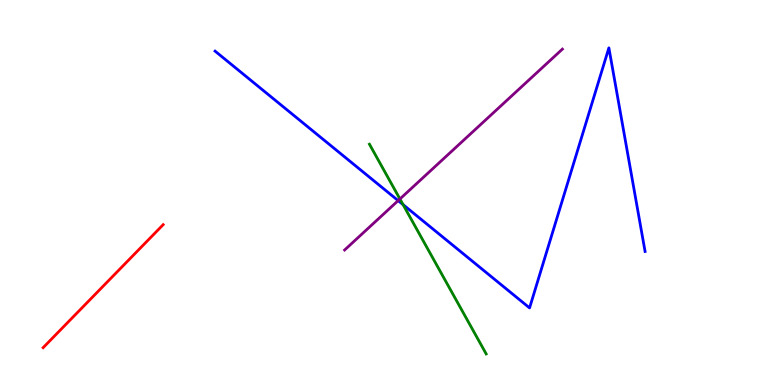[{'lines': ['blue', 'red'], 'intersections': []}, {'lines': ['green', 'red'], 'intersections': []}, {'lines': ['purple', 'red'], 'intersections': []}, {'lines': ['blue', 'green'], 'intersections': [{'x': 5.2, 'y': 4.69}]}, {'lines': ['blue', 'purple'], 'intersections': [{'x': 5.14, 'y': 4.79}]}, {'lines': ['green', 'purple'], 'intersections': [{'x': 5.16, 'y': 4.83}]}]